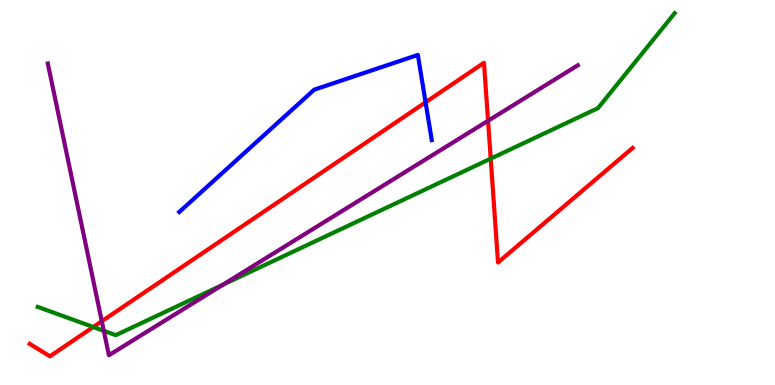[{'lines': ['blue', 'red'], 'intersections': [{'x': 5.49, 'y': 7.34}]}, {'lines': ['green', 'red'], 'intersections': [{'x': 1.2, 'y': 1.51}, {'x': 6.33, 'y': 5.88}]}, {'lines': ['purple', 'red'], 'intersections': [{'x': 1.31, 'y': 1.66}, {'x': 6.3, 'y': 6.86}]}, {'lines': ['blue', 'green'], 'intersections': []}, {'lines': ['blue', 'purple'], 'intersections': []}, {'lines': ['green', 'purple'], 'intersections': [{'x': 1.34, 'y': 1.41}, {'x': 2.88, 'y': 2.6}]}]